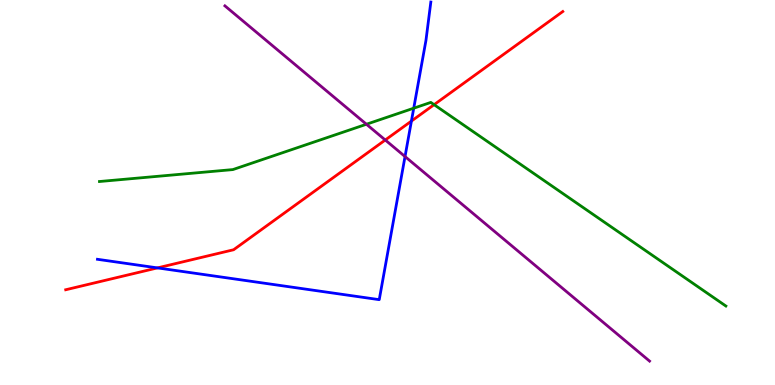[{'lines': ['blue', 'red'], 'intersections': [{'x': 2.03, 'y': 3.04}, {'x': 5.31, 'y': 6.86}]}, {'lines': ['green', 'red'], 'intersections': [{'x': 5.6, 'y': 7.28}]}, {'lines': ['purple', 'red'], 'intersections': [{'x': 4.97, 'y': 6.36}]}, {'lines': ['blue', 'green'], 'intersections': [{'x': 5.34, 'y': 7.19}]}, {'lines': ['blue', 'purple'], 'intersections': [{'x': 5.23, 'y': 5.93}]}, {'lines': ['green', 'purple'], 'intersections': [{'x': 4.73, 'y': 6.77}]}]